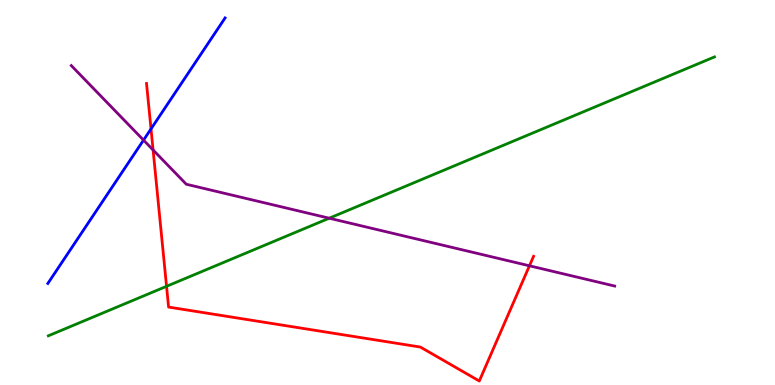[{'lines': ['blue', 'red'], 'intersections': [{'x': 1.95, 'y': 6.65}]}, {'lines': ['green', 'red'], 'intersections': [{'x': 2.15, 'y': 2.56}]}, {'lines': ['purple', 'red'], 'intersections': [{'x': 1.98, 'y': 6.1}, {'x': 6.83, 'y': 3.1}]}, {'lines': ['blue', 'green'], 'intersections': []}, {'lines': ['blue', 'purple'], 'intersections': [{'x': 1.85, 'y': 6.36}]}, {'lines': ['green', 'purple'], 'intersections': [{'x': 4.25, 'y': 4.33}]}]